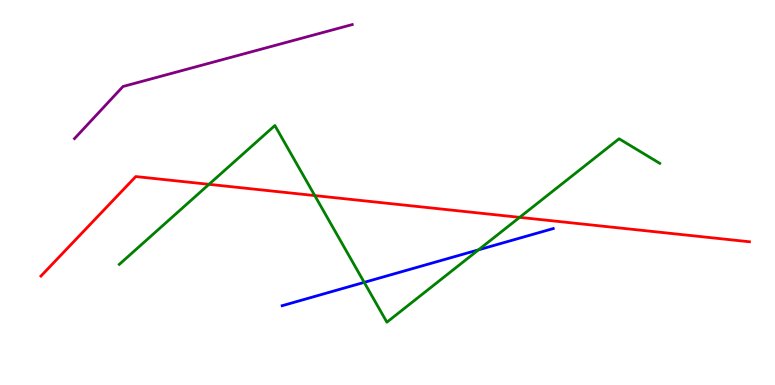[{'lines': ['blue', 'red'], 'intersections': []}, {'lines': ['green', 'red'], 'intersections': [{'x': 2.7, 'y': 5.21}, {'x': 4.06, 'y': 4.92}, {'x': 6.7, 'y': 4.35}]}, {'lines': ['purple', 'red'], 'intersections': []}, {'lines': ['blue', 'green'], 'intersections': [{'x': 4.7, 'y': 2.67}, {'x': 6.17, 'y': 3.51}]}, {'lines': ['blue', 'purple'], 'intersections': []}, {'lines': ['green', 'purple'], 'intersections': []}]